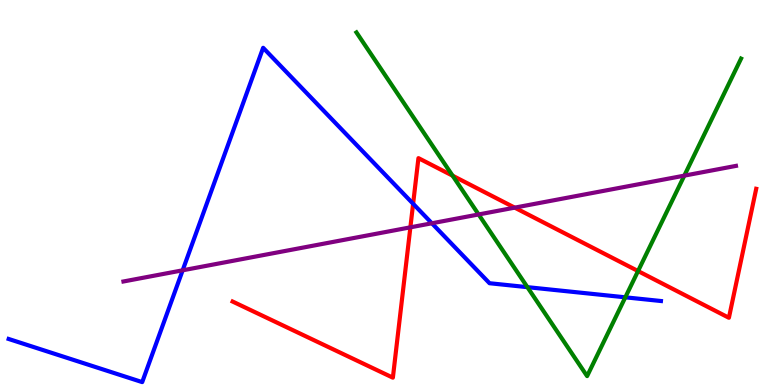[{'lines': ['blue', 'red'], 'intersections': [{'x': 5.33, 'y': 4.71}]}, {'lines': ['green', 'red'], 'intersections': [{'x': 5.84, 'y': 5.44}, {'x': 8.23, 'y': 2.96}]}, {'lines': ['purple', 'red'], 'intersections': [{'x': 5.3, 'y': 4.1}, {'x': 6.64, 'y': 4.61}]}, {'lines': ['blue', 'green'], 'intersections': [{'x': 6.81, 'y': 2.54}, {'x': 8.07, 'y': 2.28}]}, {'lines': ['blue', 'purple'], 'intersections': [{'x': 2.36, 'y': 2.98}, {'x': 5.57, 'y': 4.2}]}, {'lines': ['green', 'purple'], 'intersections': [{'x': 6.18, 'y': 4.43}, {'x': 8.83, 'y': 5.44}]}]